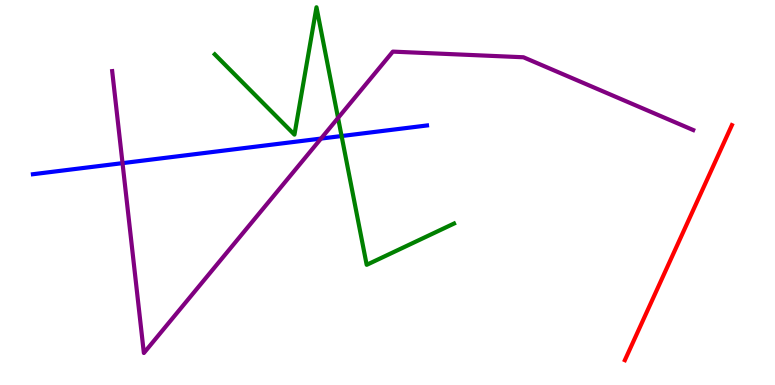[{'lines': ['blue', 'red'], 'intersections': []}, {'lines': ['green', 'red'], 'intersections': []}, {'lines': ['purple', 'red'], 'intersections': []}, {'lines': ['blue', 'green'], 'intersections': [{'x': 4.41, 'y': 6.47}]}, {'lines': ['blue', 'purple'], 'intersections': [{'x': 1.58, 'y': 5.76}, {'x': 4.14, 'y': 6.4}]}, {'lines': ['green', 'purple'], 'intersections': [{'x': 4.36, 'y': 6.94}]}]